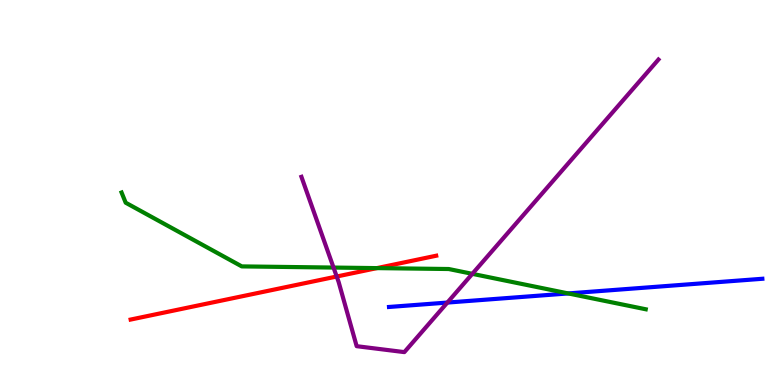[{'lines': ['blue', 'red'], 'intersections': []}, {'lines': ['green', 'red'], 'intersections': [{'x': 4.86, 'y': 3.04}]}, {'lines': ['purple', 'red'], 'intersections': [{'x': 4.34, 'y': 2.82}]}, {'lines': ['blue', 'green'], 'intersections': [{'x': 7.33, 'y': 2.38}]}, {'lines': ['blue', 'purple'], 'intersections': [{'x': 5.77, 'y': 2.14}]}, {'lines': ['green', 'purple'], 'intersections': [{'x': 4.3, 'y': 3.05}, {'x': 6.09, 'y': 2.89}]}]